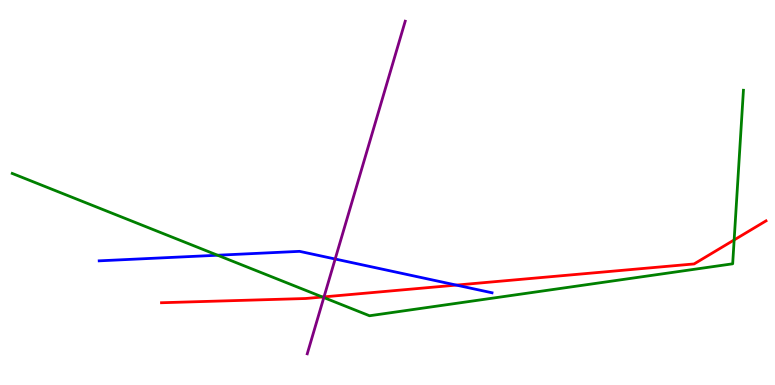[{'lines': ['blue', 'red'], 'intersections': [{'x': 5.89, 'y': 2.59}]}, {'lines': ['green', 'red'], 'intersections': [{'x': 4.16, 'y': 2.29}, {'x': 9.47, 'y': 3.77}]}, {'lines': ['purple', 'red'], 'intersections': [{'x': 4.18, 'y': 2.29}]}, {'lines': ['blue', 'green'], 'intersections': [{'x': 2.81, 'y': 3.37}]}, {'lines': ['blue', 'purple'], 'intersections': [{'x': 4.32, 'y': 3.27}]}, {'lines': ['green', 'purple'], 'intersections': [{'x': 4.18, 'y': 2.27}]}]